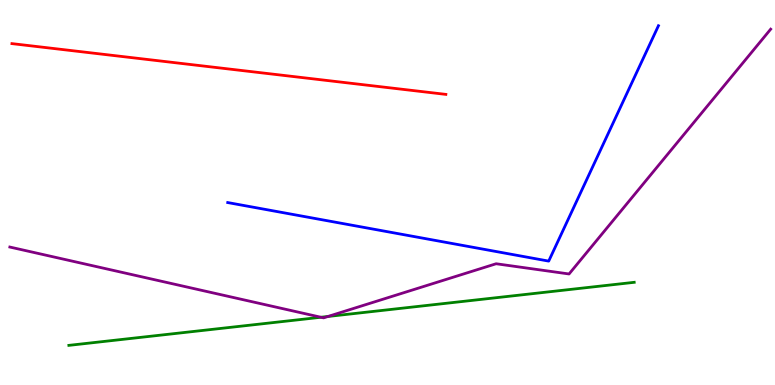[{'lines': ['blue', 'red'], 'intersections': []}, {'lines': ['green', 'red'], 'intersections': []}, {'lines': ['purple', 'red'], 'intersections': []}, {'lines': ['blue', 'green'], 'intersections': []}, {'lines': ['blue', 'purple'], 'intersections': []}, {'lines': ['green', 'purple'], 'intersections': [{'x': 4.14, 'y': 1.76}, {'x': 4.23, 'y': 1.78}]}]